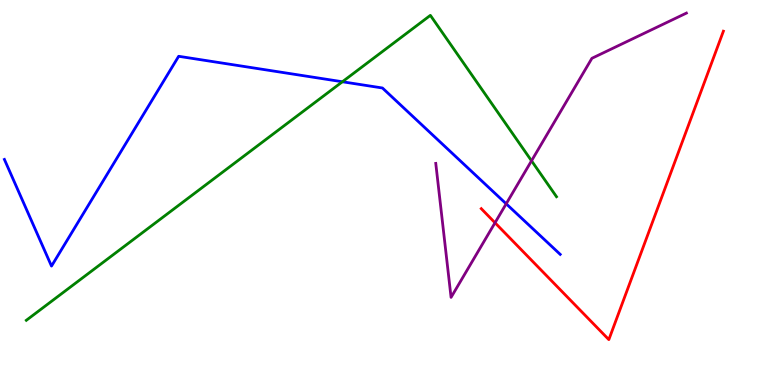[{'lines': ['blue', 'red'], 'intersections': []}, {'lines': ['green', 'red'], 'intersections': []}, {'lines': ['purple', 'red'], 'intersections': [{'x': 6.39, 'y': 4.21}]}, {'lines': ['blue', 'green'], 'intersections': [{'x': 4.42, 'y': 7.88}]}, {'lines': ['blue', 'purple'], 'intersections': [{'x': 6.53, 'y': 4.71}]}, {'lines': ['green', 'purple'], 'intersections': [{'x': 6.86, 'y': 5.82}]}]